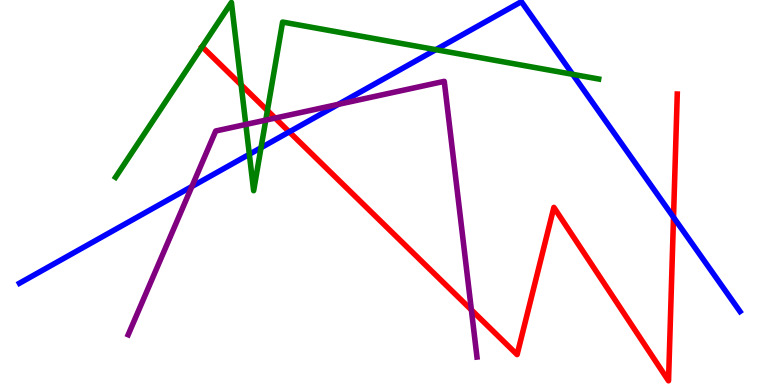[{'lines': ['blue', 'red'], 'intersections': [{'x': 3.73, 'y': 6.57}, {'x': 8.69, 'y': 4.36}]}, {'lines': ['green', 'red'], 'intersections': [{'x': 2.61, 'y': 8.79}, {'x': 3.11, 'y': 7.8}, {'x': 3.45, 'y': 7.13}]}, {'lines': ['purple', 'red'], 'intersections': [{'x': 3.55, 'y': 6.93}, {'x': 6.08, 'y': 1.95}]}, {'lines': ['blue', 'green'], 'intersections': [{'x': 3.22, 'y': 5.99}, {'x': 3.37, 'y': 6.16}, {'x': 5.62, 'y': 8.71}, {'x': 7.39, 'y': 8.07}]}, {'lines': ['blue', 'purple'], 'intersections': [{'x': 2.48, 'y': 5.16}, {'x': 4.37, 'y': 7.29}]}, {'lines': ['green', 'purple'], 'intersections': [{'x': 3.17, 'y': 6.77}, {'x': 3.43, 'y': 6.88}]}]